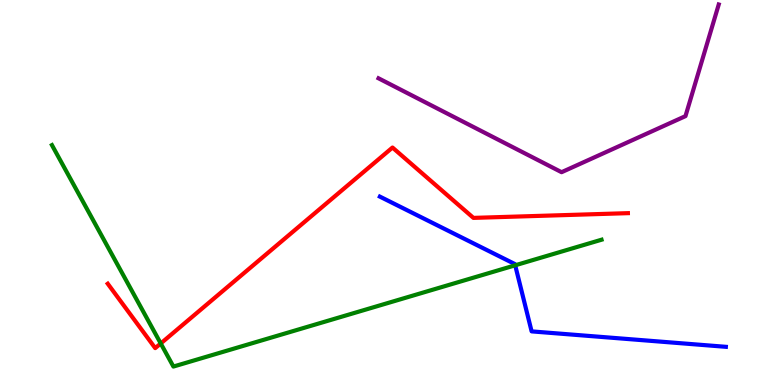[{'lines': ['blue', 'red'], 'intersections': []}, {'lines': ['green', 'red'], 'intersections': [{'x': 2.07, 'y': 1.08}]}, {'lines': ['purple', 'red'], 'intersections': []}, {'lines': ['blue', 'green'], 'intersections': [{'x': 6.65, 'y': 3.11}]}, {'lines': ['blue', 'purple'], 'intersections': []}, {'lines': ['green', 'purple'], 'intersections': []}]